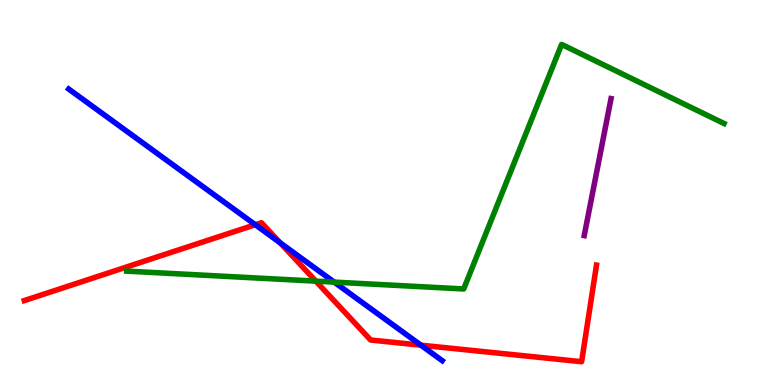[{'lines': ['blue', 'red'], 'intersections': [{'x': 3.29, 'y': 4.16}, {'x': 3.61, 'y': 3.69}, {'x': 5.43, 'y': 1.03}]}, {'lines': ['green', 'red'], 'intersections': [{'x': 4.08, 'y': 2.7}]}, {'lines': ['purple', 'red'], 'intersections': []}, {'lines': ['blue', 'green'], 'intersections': [{'x': 4.31, 'y': 2.67}]}, {'lines': ['blue', 'purple'], 'intersections': []}, {'lines': ['green', 'purple'], 'intersections': []}]